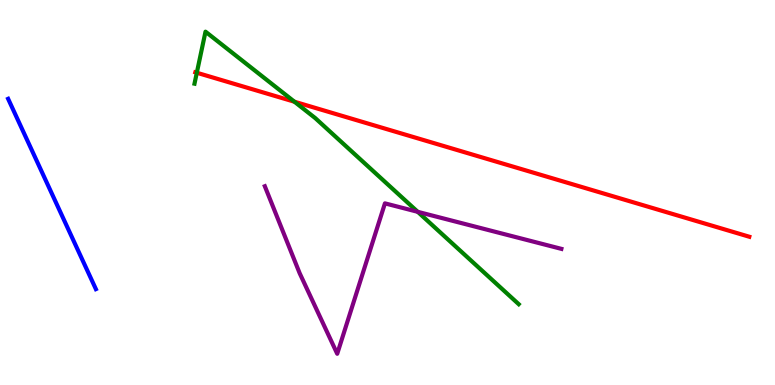[{'lines': ['blue', 'red'], 'intersections': []}, {'lines': ['green', 'red'], 'intersections': [{'x': 2.54, 'y': 8.11}, {'x': 3.8, 'y': 7.36}]}, {'lines': ['purple', 'red'], 'intersections': []}, {'lines': ['blue', 'green'], 'intersections': []}, {'lines': ['blue', 'purple'], 'intersections': []}, {'lines': ['green', 'purple'], 'intersections': [{'x': 5.39, 'y': 4.5}]}]